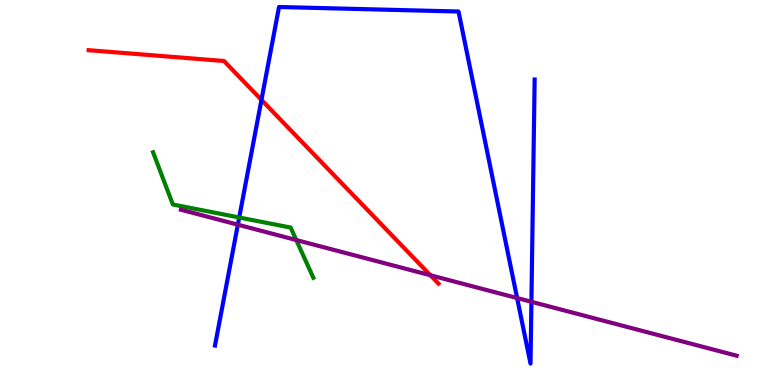[{'lines': ['blue', 'red'], 'intersections': [{'x': 3.37, 'y': 7.41}]}, {'lines': ['green', 'red'], 'intersections': []}, {'lines': ['purple', 'red'], 'intersections': [{'x': 5.55, 'y': 2.85}]}, {'lines': ['blue', 'green'], 'intersections': [{'x': 3.09, 'y': 4.35}]}, {'lines': ['blue', 'purple'], 'intersections': [{'x': 3.07, 'y': 4.16}, {'x': 6.67, 'y': 2.26}, {'x': 6.86, 'y': 2.16}]}, {'lines': ['green', 'purple'], 'intersections': [{'x': 3.82, 'y': 3.77}]}]